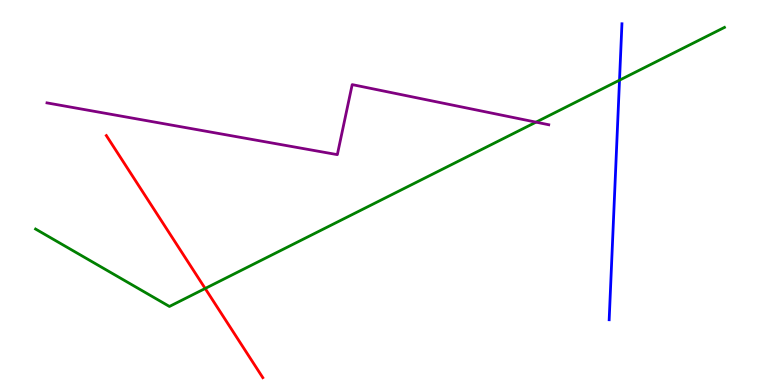[{'lines': ['blue', 'red'], 'intersections': []}, {'lines': ['green', 'red'], 'intersections': [{'x': 2.65, 'y': 2.51}]}, {'lines': ['purple', 'red'], 'intersections': []}, {'lines': ['blue', 'green'], 'intersections': [{'x': 7.99, 'y': 7.92}]}, {'lines': ['blue', 'purple'], 'intersections': []}, {'lines': ['green', 'purple'], 'intersections': [{'x': 6.92, 'y': 6.83}]}]